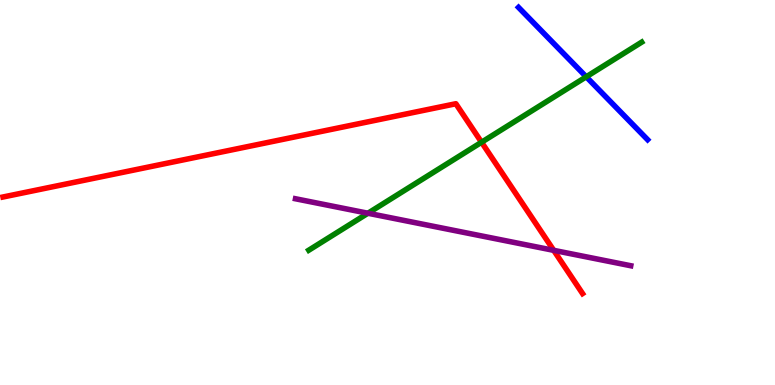[{'lines': ['blue', 'red'], 'intersections': []}, {'lines': ['green', 'red'], 'intersections': [{'x': 6.21, 'y': 6.31}]}, {'lines': ['purple', 'red'], 'intersections': [{'x': 7.14, 'y': 3.5}]}, {'lines': ['blue', 'green'], 'intersections': [{'x': 7.56, 'y': 8.01}]}, {'lines': ['blue', 'purple'], 'intersections': []}, {'lines': ['green', 'purple'], 'intersections': [{'x': 4.75, 'y': 4.46}]}]